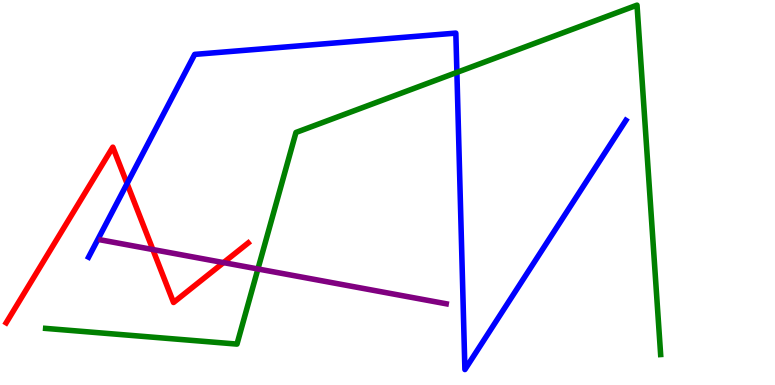[{'lines': ['blue', 'red'], 'intersections': [{'x': 1.64, 'y': 5.23}]}, {'lines': ['green', 'red'], 'intersections': []}, {'lines': ['purple', 'red'], 'intersections': [{'x': 1.97, 'y': 3.52}, {'x': 2.88, 'y': 3.18}]}, {'lines': ['blue', 'green'], 'intersections': [{'x': 5.9, 'y': 8.12}]}, {'lines': ['blue', 'purple'], 'intersections': []}, {'lines': ['green', 'purple'], 'intersections': [{'x': 3.33, 'y': 3.01}]}]